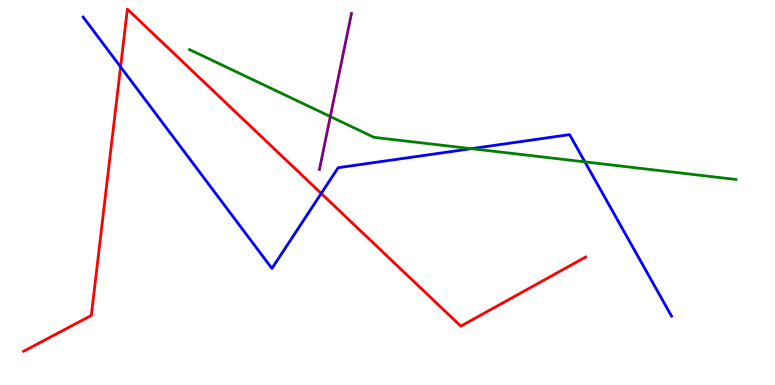[{'lines': ['blue', 'red'], 'intersections': [{'x': 1.56, 'y': 8.26}, {'x': 4.14, 'y': 4.98}]}, {'lines': ['green', 'red'], 'intersections': []}, {'lines': ['purple', 'red'], 'intersections': []}, {'lines': ['blue', 'green'], 'intersections': [{'x': 6.08, 'y': 6.14}, {'x': 7.55, 'y': 5.8}]}, {'lines': ['blue', 'purple'], 'intersections': []}, {'lines': ['green', 'purple'], 'intersections': [{'x': 4.26, 'y': 6.97}]}]